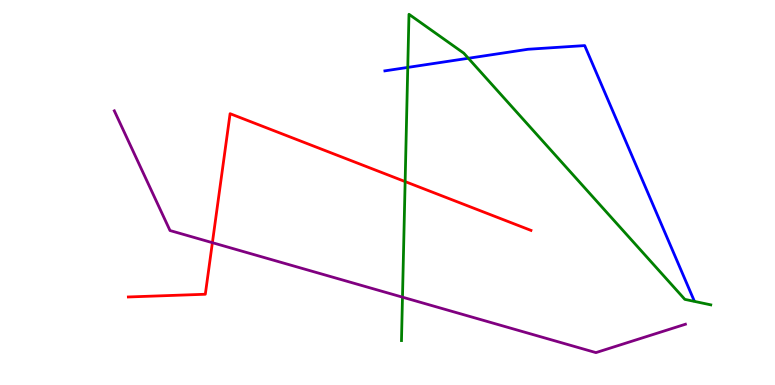[{'lines': ['blue', 'red'], 'intersections': []}, {'lines': ['green', 'red'], 'intersections': [{'x': 5.23, 'y': 5.28}]}, {'lines': ['purple', 'red'], 'intersections': [{'x': 2.74, 'y': 3.7}]}, {'lines': ['blue', 'green'], 'intersections': [{'x': 5.26, 'y': 8.25}, {'x': 6.04, 'y': 8.49}]}, {'lines': ['blue', 'purple'], 'intersections': []}, {'lines': ['green', 'purple'], 'intersections': [{'x': 5.19, 'y': 2.28}]}]